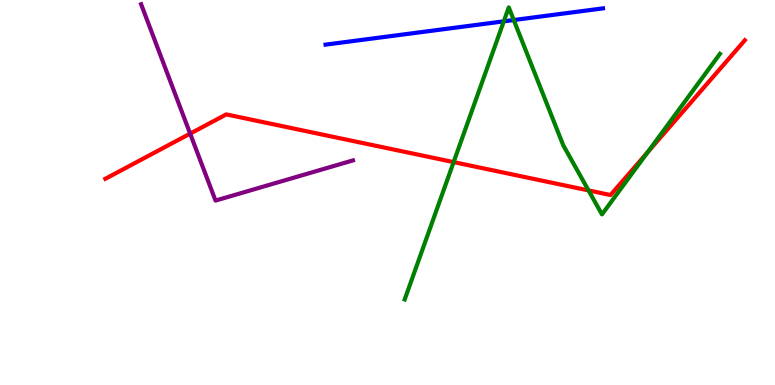[{'lines': ['blue', 'red'], 'intersections': []}, {'lines': ['green', 'red'], 'intersections': [{'x': 5.85, 'y': 5.79}, {'x': 7.59, 'y': 5.05}, {'x': 8.36, 'y': 6.04}]}, {'lines': ['purple', 'red'], 'intersections': [{'x': 2.45, 'y': 6.53}]}, {'lines': ['blue', 'green'], 'intersections': [{'x': 6.5, 'y': 9.45}, {'x': 6.63, 'y': 9.48}]}, {'lines': ['blue', 'purple'], 'intersections': []}, {'lines': ['green', 'purple'], 'intersections': []}]